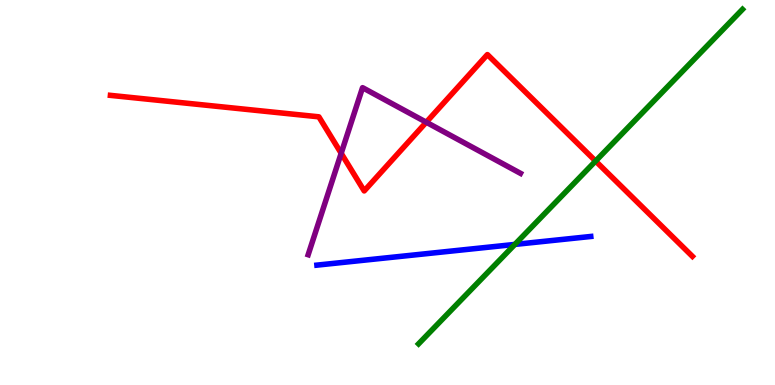[{'lines': ['blue', 'red'], 'intersections': []}, {'lines': ['green', 'red'], 'intersections': [{'x': 7.69, 'y': 5.82}]}, {'lines': ['purple', 'red'], 'intersections': [{'x': 4.4, 'y': 6.02}, {'x': 5.5, 'y': 6.83}]}, {'lines': ['blue', 'green'], 'intersections': [{'x': 6.64, 'y': 3.65}]}, {'lines': ['blue', 'purple'], 'intersections': []}, {'lines': ['green', 'purple'], 'intersections': []}]